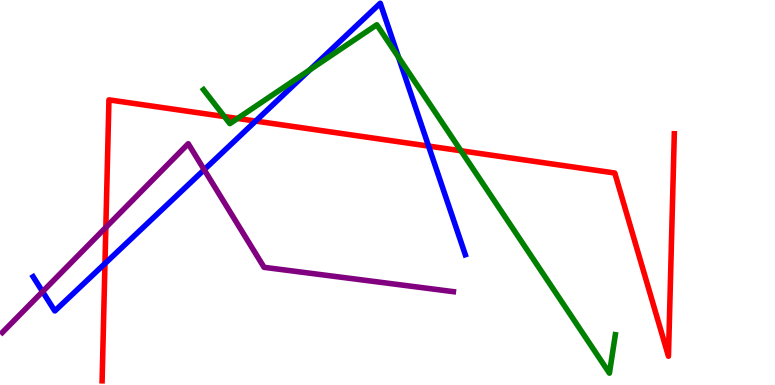[{'lines': ['blue', 'red'], 'intersections': [{'x': 1.35, 'y': 3.15}, {'x': 3.3, 'y': 6.86}, {'x': 5.53, 'y': 6.21}]}, {'lines': ['green', 'red'], 'intersections': [{'x': 2.9, 'y': 6.97}, {'x': 3.07, 'y': 6.92}, {'x': 5.95, 'y': 6.08}]}, {'lines': ['purple', 'red'], 'intersections': [{'x': 1.37, 'y': 4.09}]}, {'lines': ['blue', 'green'], 'intersections': [{'x': 4.0, 'y': 8.19}, {'x': 5.14, 'y': 8.51}]}, {'lines': ['blue', 'purple'], 'intersections': [{'x': 0.549, 'y': 2.43}, {'x': 2.63, 'y': 5.59}]}, {'lines': ['green', 'purple'], 'intersections': []}]